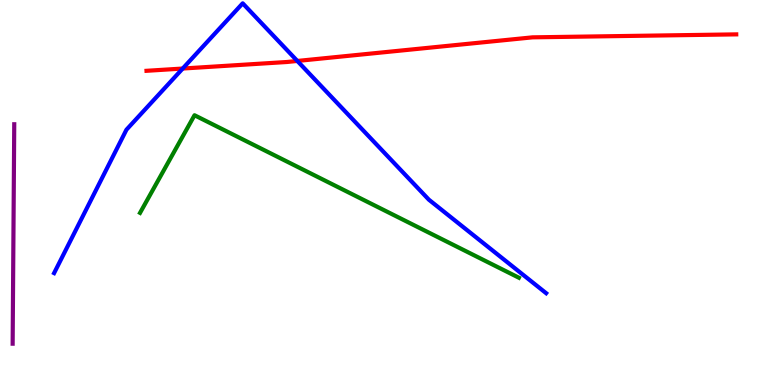[{'lines': ['blue', 'red'], 'intersections': [{'x': 2.36, 'y': 8.22}, {'x': 3.84, 'y': 8.42}]}, {'lines': ['green', 'red'], 'intersections': []}, {'lines': ['purple', 'red'], 'intersections': []}, {'lines': ['blue', 'green'], 'intersections': []}, {'lines': ['blue', 'purple'], 'intersections': []}, {'lines': ['green', 'purple'], 'intersections': []}]